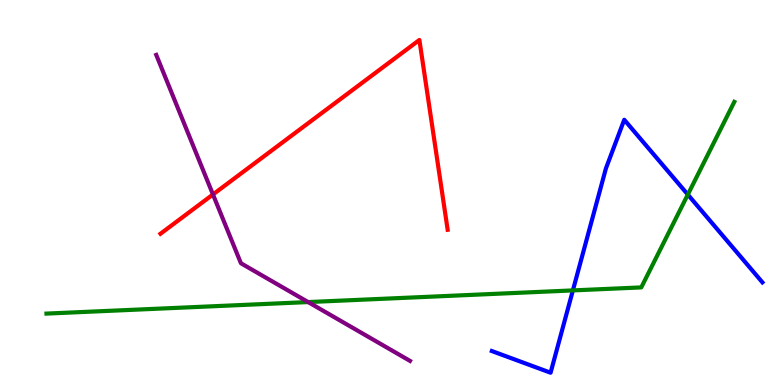[{'lines': ['blue', 'red'], 'intersections': []}, {'lines': ['green', 'red'], 'intersections': []}, {'lines': ['purple', 'red'], 'intersections': [{'x': 2.75, 'y': 4.95}]}, {'lines': ['blue', 'green'], 'intersections': [{'x': 7.39, 'y': 2.46}, {'x': 8.88, 'y': 4.95}]}, {'lines': ['blue', 'purple'], 'intersections': []}, {'lines': ['green', 'purple'], 'intersections': [{'x': 3.98, 'y': 2.15}]}]